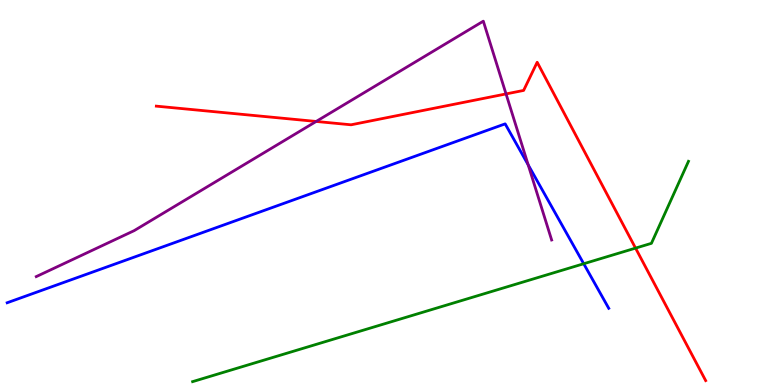[{'lines': ['blue', 'red'], 'intersections': []}, {'lines': ['green', 'red'], 'intersections': [{'x': 8.2, 'y': 3.56}]}, {'lines': ['purple', 'red'], 'intersections': [{'x': 4.08, 'y': 6.85}, {'x': 6.53, 'y': 7.56}]}, {'lines': ['blue', 'green'], 'intersections': [{'x': 7.53, 'y': 3.15}]}, {'lines': ['blue', 'purple'], 'intersections': [{'x': 6.82, 'y': 5.72}]}, {'lines': ['green', 'purple'], 'intersections': []}]